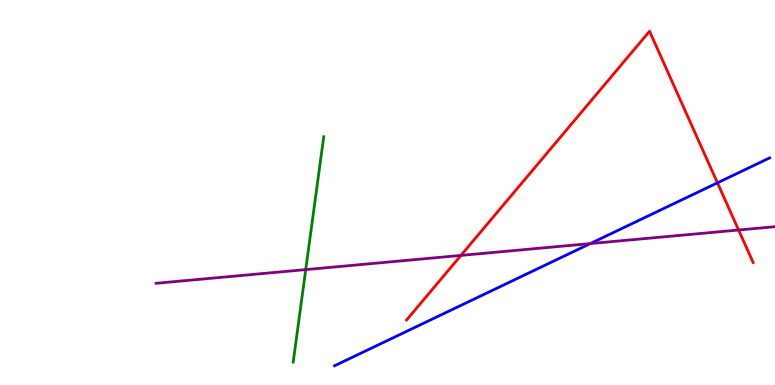[{'lines': ['blue', 'red'], 'intersections': [{'x': 9.26, 'y': 5.25}]}, {'lines': ['green', 'red'], 'intersections': []}, {'lines': ['purple', 'red'], 'intersections': [{'x': 5.95, 'y': 3.37}, {'x': 9.53, 'y': 4.03}]}, {'lines': ['blue', 'green'], 'intersections': []}, {'lines': ['blue', 'purple'], 'intersections': [{'x': 7.62, 'y': 3.67}]}, {'lines': ['green', 'purple'], 'intersections': [{'x': 3.94, 'y': 3.0}]}]